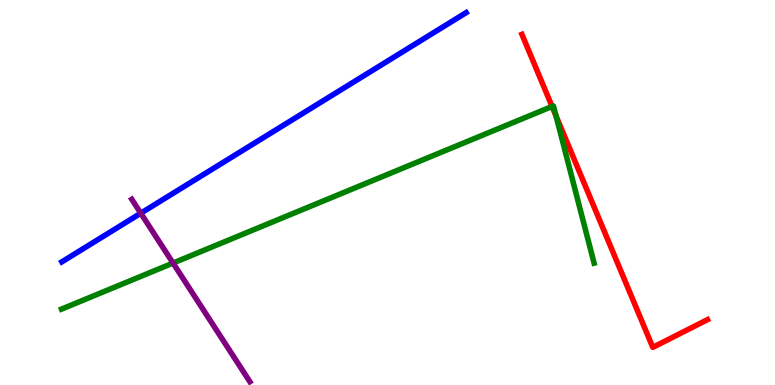[{'lines': ['blue', 'red'], 'intersections': []}, {'lines': ['green', 'red'], 'intersections': [{'x': 7.12, 'y': 7.23}, {'x': 7.17, 'y': 6.99}]}, {'lines': ['purple', 'red'], 'intersections': []}, {'lines': ['blue', 'green'], 'intersections': []}, {'lines': ['blue', 'purple'], 'intersections': [{'x': 1.82, 'y': 4.46}]}, {'lines': ['green', 'purple'], 'intersections': [{'x': 2.23, 'y': 3.17}]}]